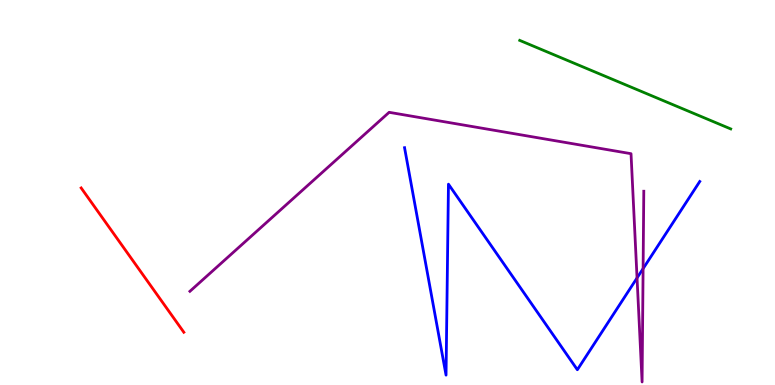[{'lines': ['blue', 'red'], 'intersections': []}, {'lines': ['green', 'red'], 'intersections': []}, {'lines': ['purple', 'red'], 'intersections': []}, {'lines': ['blue', 'green'], 'intersections': []}, {'lines': ['blue', 'purple'], 'intersections': [{'x': 8.22, 'y': 2.78}, {'x': 8.3, 'y': 3.02}]}, {'lines': ['green', 'purple'], 'intersections': []}]